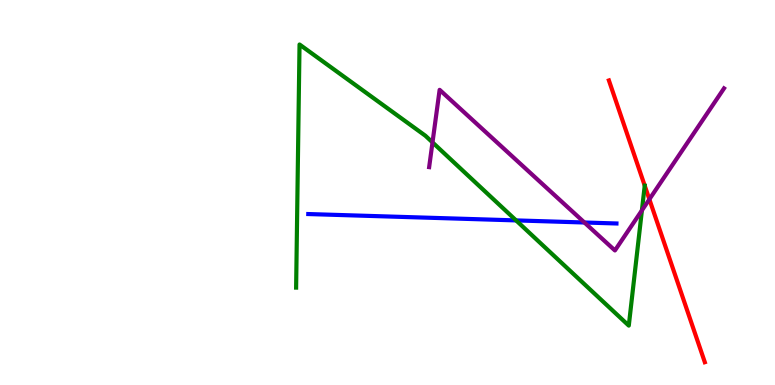[{'lines': ['blue', 'red'], 'intersections': []}, {'lines': ['green', 'red'], 'intersections': [{'x': 8.32, 'y': 5.18}]}, {'lines': ['purple', 'red'], 'intersections': [{'x': 8.38, 'y': 4.82}]}, {'lines': ['blue', 'green'], 'intersections': [{'x': 6.66, 'y': 4.28}]}, {'lines': ['blue', 'purple'], 'intersections': [{'x': 7.54, 'y': 4.22}]}, {'lines': ['green', 'purple'], 'intersections': [{'x': 5.58, 'y': 6.3}, {'x': 8.28, 'y': 4.54}]}]